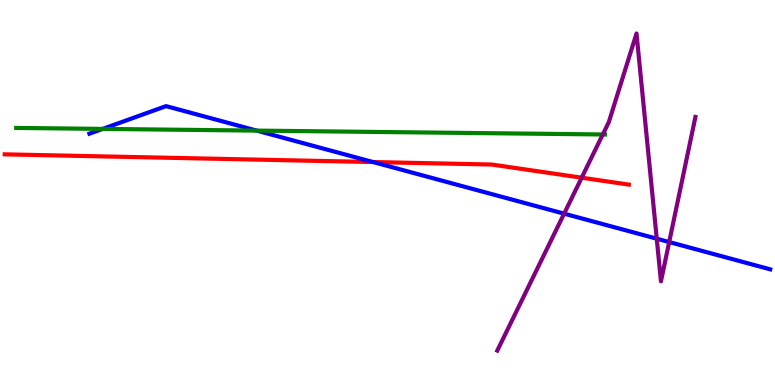[{'lines': ['blue', 'red'], 'intersections': [{'x': 4.81, 'y': 5.79}]}, {'lines': ['green', 'red'], 'intersections': []}, {'lines': ['purple', 'red'], 'intersections': [{'x': 7.51, 'y': 5.38}]}, {'lines': ['blue', 'green'], 'intersections': [{'x': 1.33, 'y': 6.65}, {'x': 3.31, 'y': 6.61}]}, {'lines': ['blue', 'purple'], 'intersections': [{'x': 7.28, 'y': 4.45}, {'x': 8.47, 'y': 3.8}, {'x': 8.63, 'y': 3.71}]}, {'lines': ['green', 'purple'], 'intersections': [{'x': 7.78, 'y': 6.51}]}]